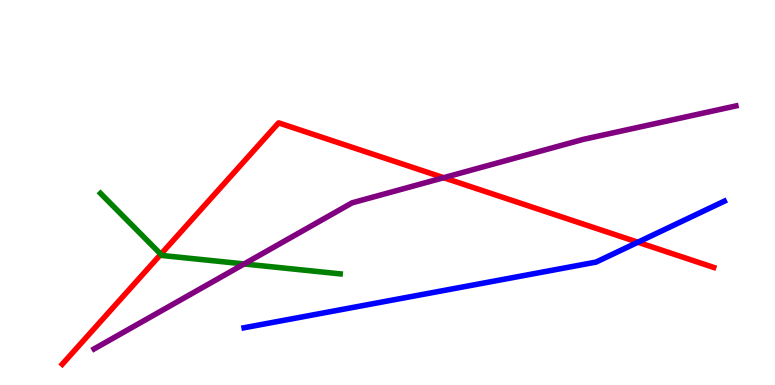[{'lines': ['blue', 'red'], 'intersections': [{'x': 8.23, 'y': 3.71}]}, {'lines': ['green', 'red'], 'intersections': [{'x': 2.08, 'y': 3.4}]}, {'lines': ['purple', 'red'], 'intersections': [{'x': 5.72, 'y': 5.38}]}, {'lines': ['blue', 'green'], 'intersections': []}, {'lines': ['blue', 'purple'], 'intersections': []}, {'lines': ['green', 'purple'], 'intersections': [{'x': 3.15, 'y': 3.14}]}]